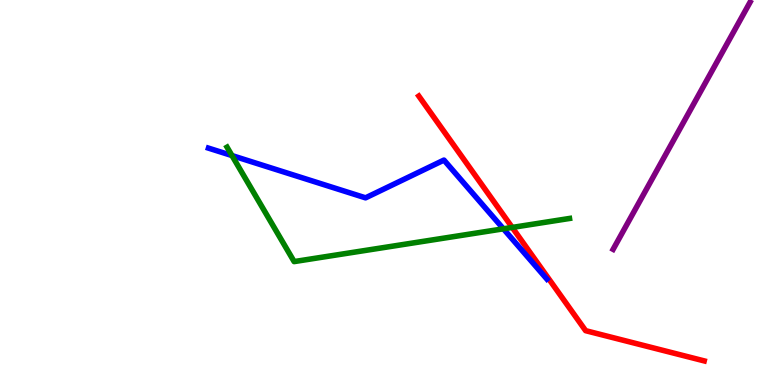[{'lines': ['blue', 'red'], 'intersections': []}, {'lines': ['green', 'red'], 'intersections': [{'x': 6.61, 'y': 4.09}]}, {'lines': ['purple', 'red'], 'intersections': []}, {'lines': ['blue', 'green'], 'intersections': [{'x': 2.99, 'y': 5.96}, {'x': 6.5, 'y': 4.06}]}, {'lines': ['blue', 'purple'], 'intersections': []}, {'lines': ['green', 'purple'], 'intersections': []}]